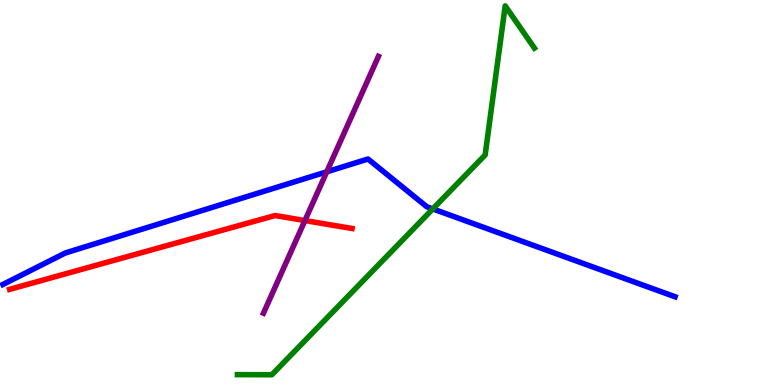[{'lines': ['blue', 'red'], 'intersections': []}, {'lines': ['green', 'red'], 'intersections': []}, {'lines': ['purple', 'red'], 'intersections': [{'x': 3.93, 'y': 4.27}]}, {'lines': ['blue', 'green'], 'intersections': [{'x': 5.58, 'y': 4.57}]}, {'lines': ['blue', 'purple'], 'intersections': [{'x': 4.22, 'y': 5.54}]}, {'lines': ['green', 'purple'], 'intersections': []}]